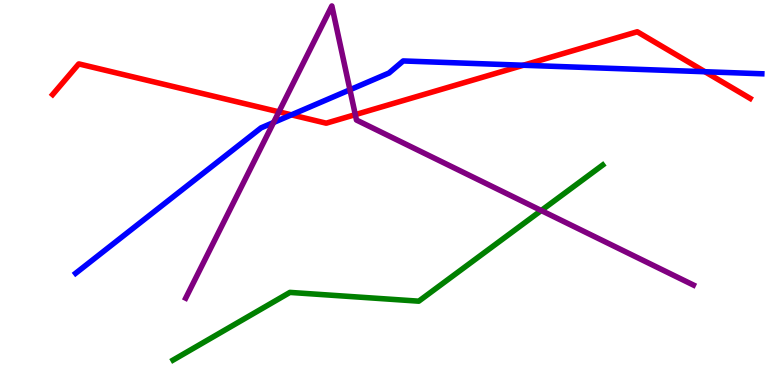[{'lines': ['blue', 'red'], 'intersections': [{'x': 3.76, 'y': 7.02}, {'x': 6.75, 'y': 8.31}, {'x': 9.1, 'y': 8.14}]}, {'lines': ['green', 'red'], 'intersections': []}, {'lines': ['purple', 'red'], 'intersections': [{'x': 3.6, 'y': 7.1}, {'x': 4.58, 'y': 7.02}]}, {'lines': ['blue', 'green'], 'intersections': []}, {'lines': ['blue', 'purple'], 'intersections': [{'x': 3.53, 'y': 6.82}, {'x': 4.52, 'y': 7.67}]}, {'lines': ['green', 'purple'], 'intersections': [{'x': 6.98, 'y': 4.53}]}]